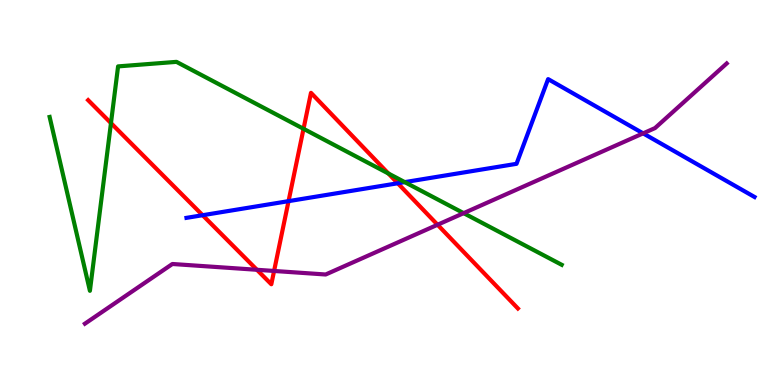[{'lines': ['blue', 'red'], 'intersections': [{'x': 2.61, 'y': 4.41}, {'x': 3.72, 'y': 4.78}, {'x': 5.13, 'y': 5.24}]}, {'lines': ['green', 'red'], 'intersections': [{'x': 1.43, 'y': 6.8}, {'x': 3.92, 'y': 6.65}, {'x': 5.01, 'y': 5.49}]}, {'lines': ['purple', 'red'], 'intersections': [{'x': 3.32, 'y': 2.99}, {'x': 3.54, 'y': 2.96}, {'x': 5.65, 'y': 4.16}]}, {'lines': ['blue', 'green'], 'intersections': [{'x': 5.22, 'y': 5.27}]}, {'lines': ['blue', 'purple'], 'intersections': [{'x': 8.3, 'y': 6.54}]}, {'lines': ['green', 'purple'], 'intersections': [{'x': 5.98, 'y': 4.46}]}]